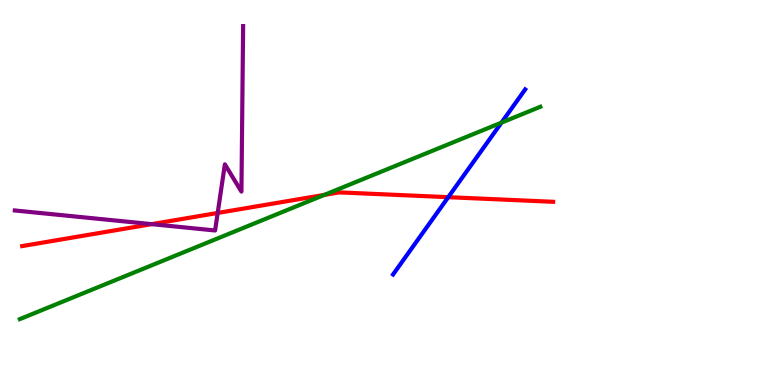[{'lines': ['blue', 'red'], 'intersections': [{'x': 5.78, 'y': 4.88}]}, {'lines': ['green', 'red'], 'intersections': [{'x': 4.19, 'y': 4.94}]}, {'lines': ['purple', 'red'], 'intersections': [{'x': 1.96, 'y': 4.18}, {'x': 2.81, 'y': 4.47}]}, {'lines': ['blue', 'green'], 'intersections': [{'x': 6.47, 'y': 6.81}]}, {'lines': ['blue', 'purple'], 'intersections': []}, {'lines': ['green', 'purple'], 'intersections': []}]